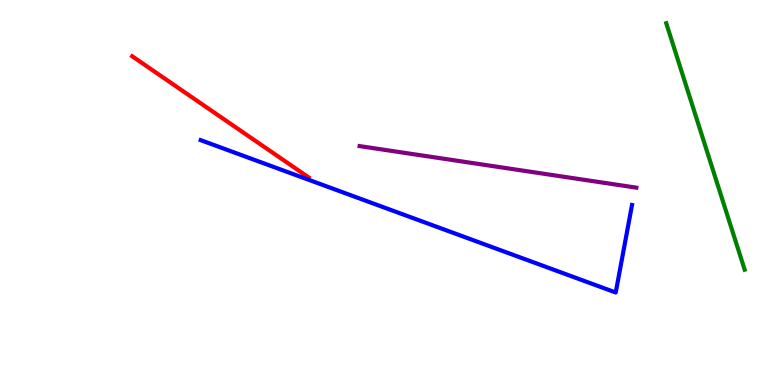[{'lines': ['blue', 'red'], 'intersections': []}, {'lines': ['green', 'red'], 'intersections': []}, {'lines': ['purple', 'red'], 'intersections': []}, {'lines': ['blue', 'green'], 'intersections': []}, {'lines': ['blue', 'purple'], 'intersections': []}, {'lines': ['green', 'purple'], 'intersections': []}]